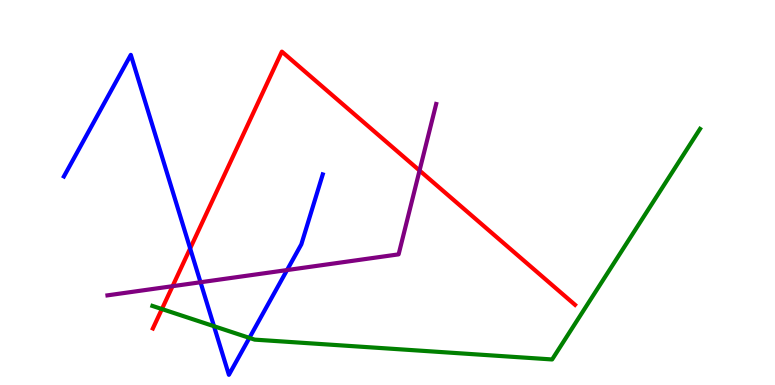[{'lines': ['blue', 'red'], 'intersections': [{'x': 2.45, 'y': 3.55}]}, {'lines': ['green', 'red'], 'intersections': [{'x': 2.09, 'y': 1.97}]}, {'lines': ['purple', 'red'], 'intersections': [{'x': 2.23, 'y': 2.57}, {'x': 5.41, 'y': 5.57}]}, {'lines': ['blue', 'green'], 'intersections': [{'x': 2.76, 'y': 1.53}, {'x': 3.22, 'y': 1.22}]}, {'lines': ['blue', 'purple'], 'intersections': [{'x': 2.59, 'y': 2.67}, {'x': 3.7, 'y': 2.99}]}, {'lines': ['green', 'purple'], 'intersections': []}]